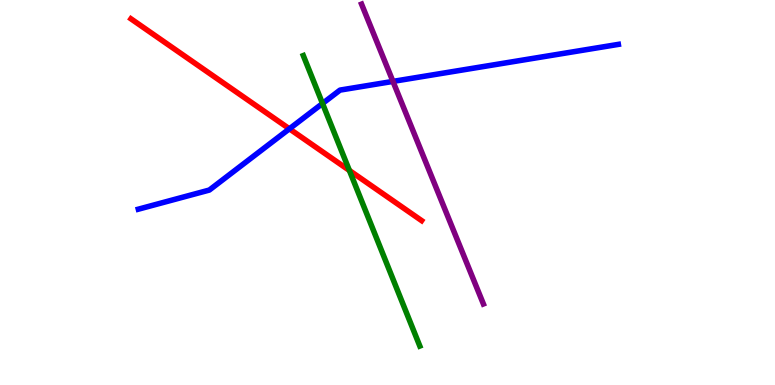[{'lines': ['blue', 'red'], 'intersections': [{'x': 3.73, 'y': 6.65}]}, {'lines': ['green', 'red'], 'intersections': [{'x': 4.51, 'y': 5.57}]}, {'lines': ['purple', 'red'], 'intersections': []}, {'lines': ['blue', 'green'], 'intersections': [{'x': 4.16, 'y': 7.31}]}, {'lines': ['blue', 'purple'], 'intersections': [{'x': 5.07, 'y': 7.89}]}, {'lines': ['green', 'purple'], 'intersections': []}]